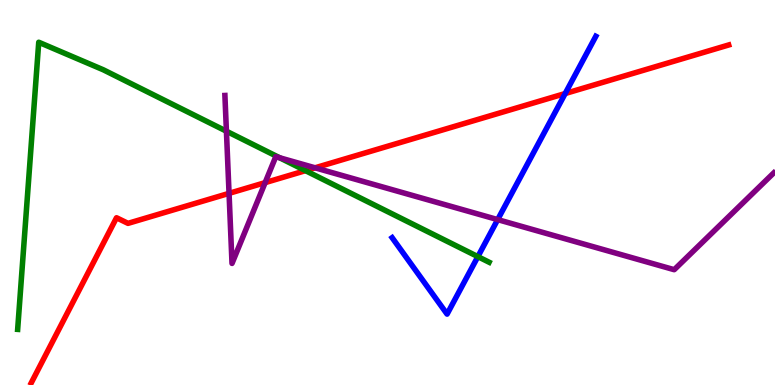[{'lines': ['blue', 'red'], 'intersections': [{'x': 7.29, 'y': 7.57}]}, {'lines': ['green', 'red'], 'intersections': [{'x': 3.94, 'y': 5.57}]}, {'lines': ['purple', 'red'], 'intersections': [{'x': 2.96, 'y': 4.98}, {'x': 3.42, 'y': 5.26}, {'x': 4.07, 'y': 5.64}]}, {'lines': ['blue', 'green'], 'intersections': [{'x': 6.17, 'y': 3.33}]}, {'lines': ['blue', 'purple'], 'intersections': [{'x': 6.42, 'y': 4.3}]}, {'lines': ['green', 'purple'], 'intersections': [{'x': 2.92, 'y': 6.59}, {'x': 3.61, 'y': 5.9}]}]